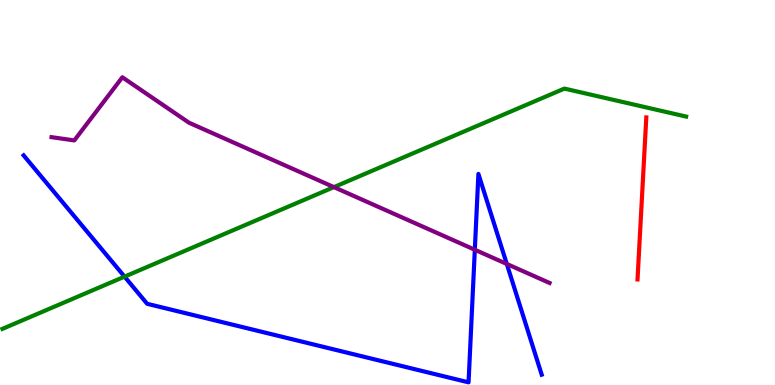[{'lines': ['blue', 'red'], 'intersections': []}, {'lines': ['green', 'red'], 'intersections': []}, {'lines': ['purple', 'red'], 'intersections': []}, {'lines': ['blue', 'green'], 'intersections': [{'x': 1.61, 'y': 2.81}]}, {'lines': ['blue', 'purple'], 'intersections': [{'x': 6.13, 'y': 3.51}, {'x': 6.54, 'y': 3.14}]}, {'lines': ['green', 'purple'], 'intersections': [{'x': 4.31, 'y': 5.14}]}]